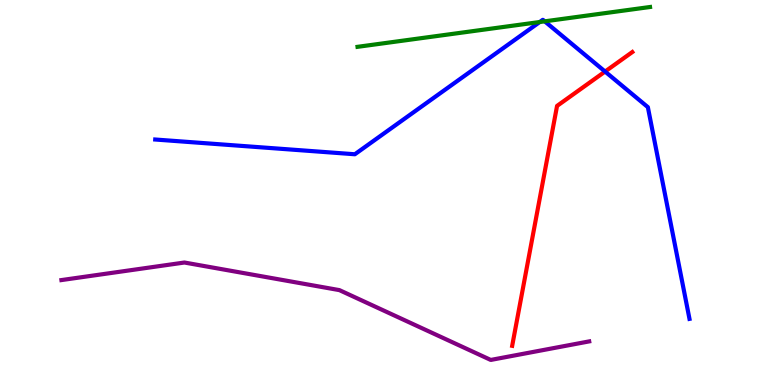[{'lines': ['blue', 'red'], 'intersections': [{'x': 7.81, 'y': 8.14}]}, {'lines': ['green', 'red'], 'intersections': []}, {'lines': ['purple', 'red'], 'intersections': []}, {'lines': ['blue', 'green'], 'intersections': [{'x': 6.96, 'y': 9.43}, {'x': 7.03, 'y': 9.45}]}, {'lines': ['blue', 'purple'], 'intersections': []}, {'lines': ['green', 'purple'], 'intersections': []}]